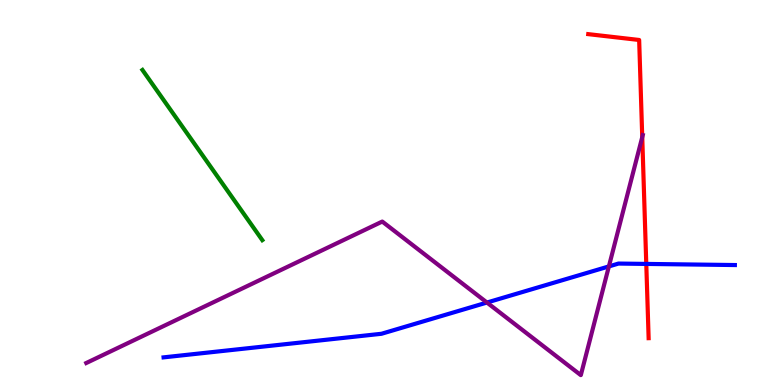[{'lines': ['blue', 'red'], 'intersections': [{'x': 8.34, 'y': 3.14}]}, {'lines': ['green', 'red'], 'intersections': []}, {'lines': ['purple', 'red'], 'intersections': [{'x': 8.29, 'y': 6.44}]}, {'lines': ['blue', 'green'], 'intersections': []}, {'lines': ['blue', 'purple'], 'intersections': [{'x': 6.28, 'y': 2.14}, {'x': 7.86, 'y': 3.08}]}, {'lines': ['green', 'purple'], 'intersections': []}]